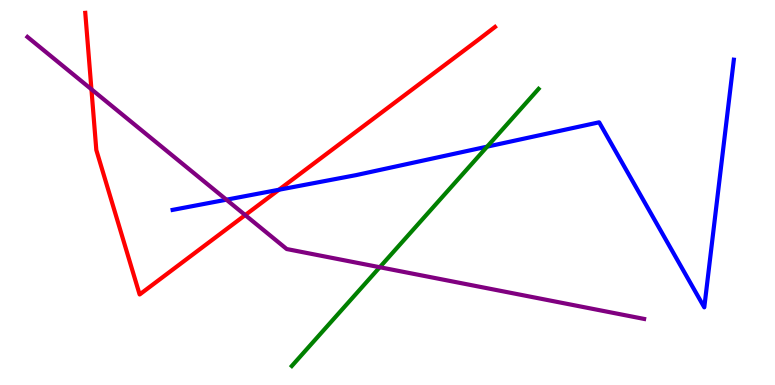[{'lines': ['blue', 'red'], 'intersections': [{'x': 3.6, 'y': 5.07}]}, {'lines': ['green', 'red'], 'intersections': []}, {'lines': ['purple', 'red'], 'intersections': [{'x': 1.18, 'y': 7.68}, {'x': 3.16, 'y': 4.41}]}, {'lines': ['blue', 'green'], 'intersections': [{'x': 6.29, 'y': 6.19}]}, {'lines': ['blue', 'purple'], 'intersections': [{'x': 2.92, 'y': 4.81}]}, {'lines': ['green', 'purple'], 'intersections': [{'x': 4.9, 'y': 3.06}]}]